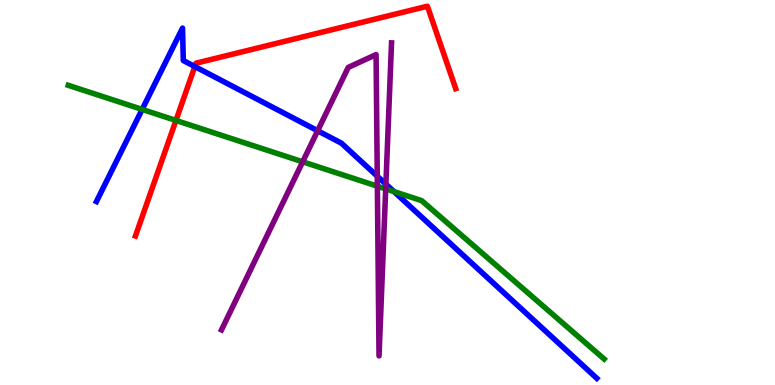[{'lines': ['blue', 'red'], 'intersections': [{'x': 2.51, 'y': 8.27}]}, {'lines': ['green', 'red'], 'intersections': [{'x': 2.27, 'y': 6.87}]}, {'lines': ['purple', 'red'], 'intersections': []}, {'lines': ['blue', 'green'], 'intersections': [{'x': 1.83, 'y': 7.16}, {'x': 5.08, 'y': 5.02}]}, {'lines': ['blue', 'purple'], 'intersections': [{'x': 4.1, 'y': 6.6}, {'x': 4.87, 'y': 5.42}, {'x': 4.98, 'y': 5.22}]}, {'lines': ['green', 'purple'], 'intersections': [{'x': 3.91, 'y': 5.8}, {'x': 4.87, 'y': 5.16}, {'x': 4.98, 'y': 5.09}]}]